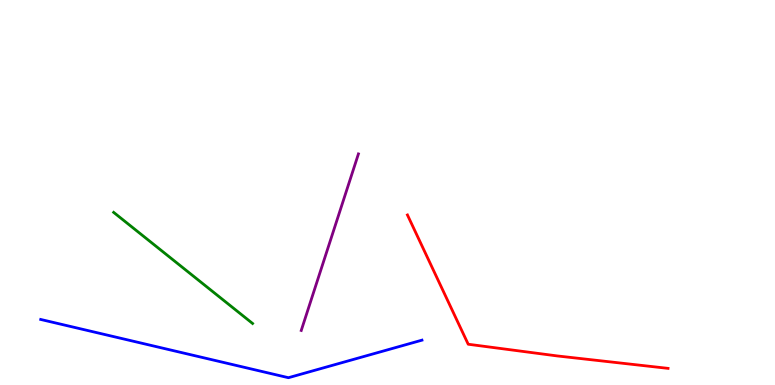[{'lines': ['blue', 'red'], 'intersections': []}, {'lines': ['green', 'red'], 'intersections': []}, {'lines': ['purple', 'red'], 'intersections': []}, {'lines': ['blue', 'green'], 'intersections': []}, {'lines': ['blue', 'purple'], 'intersections': []}, {'lines': ['green', 'purple'], 'intersections': []}]